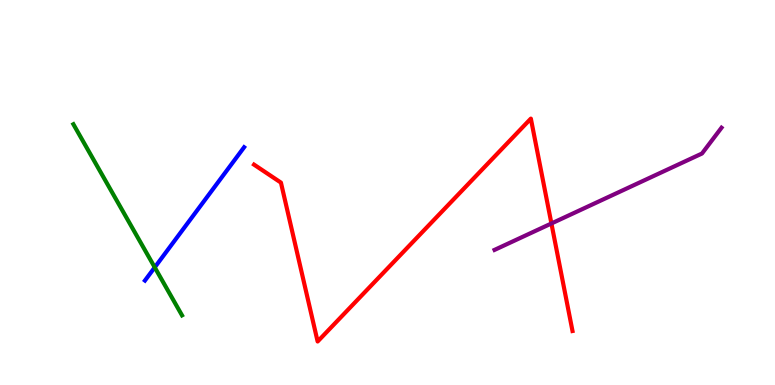[{'lines': ['blue', 'red'], 'intersections': []}, {'lines': ['green', 'red'], 'intersections': []}, {'lines': ['purple', 'red'], 'intersections': [{'x': 7.12, 'y': 4.2}]}, {'lines': ['blue', 'green'], 'intersections': [{'x': 2.0, 'y': 3.06}]}, {'lines': ['blue', 'purple'], 'intersections': []}, {'lines': ['green', 'purple'], 'intersections': []}]